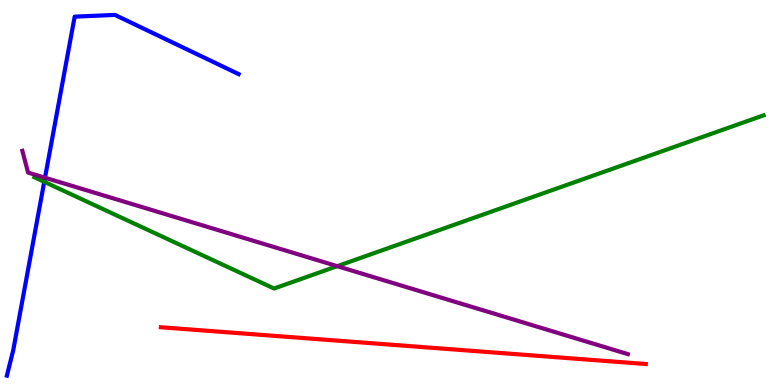[{'lines': ['blue', 'red'], 'intersections': []}, {'lines': ['green', 'red'], 'intersections': []}, {'lines': ['purple', 'red'], 'intersections': []}, {'lines': ['blue', 'green'], 'intersections': [{'x': 0.571, 'y': 5.28}]}, {'lines': ['blue', 'purple'], 'intersections': [{'x': 0.581, 'y': 5.38}]}, {'lines': ['green', 'purple'], 'intersections': [{'x': 4.35, 'y': 3.09}]}]